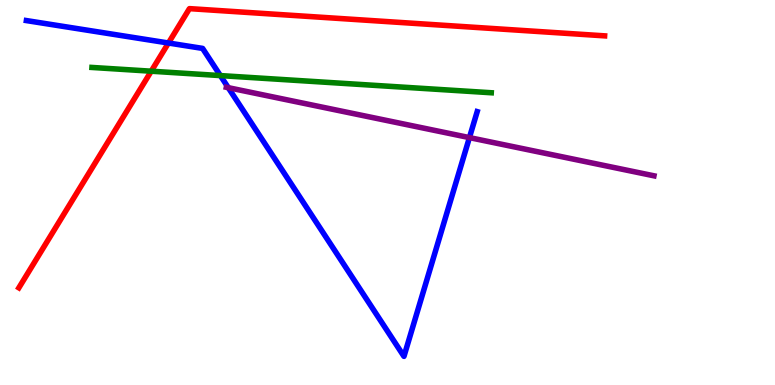[{'lines': ['blue', 'red'], 'intersections': [{'x': 2.17, 'y': 8.88}]}, {'lines': ['green', 'red'], 'intersections': [{'x': 1.95, 'y': 8.15}]}, {'lines': ['purple', 'red'], 'intersections': []}, {'lines': ['blue', 'green'], 'intersections': [{'x': 2.84, 'y': 8.04}]}, {'lines': ['blue', 'purple'], 'intersections': [{'x': 2.95, 'y': 7.72}, {'x': 6.06, 'y': 6.43}]}, {'lines': ['green', 'purple'], 'intersections': []}]